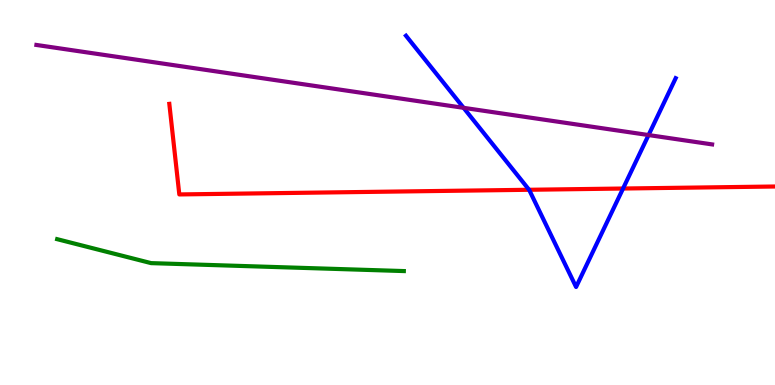[{'lines': ['blue', 'red'], 'intersections': [{'x': 6.83, 'y': 5.07}, {'x': 8.04, 'y': 5.1}]}, {'lines': ['green', 'red'], 'intersections': []}, {'lines': ['purple', 'red'], 'intersections': []}, {'lines': ['blue', 'green'], 'intersections': []}, {'lines': ['blue', 'purple'], 'intersections': [{'x': 5.98, 'y': 7.2}, {'x': 8.37, 'y': 6.49}]}, {'lines': ['green', 'purple'], 'intersections': []}]